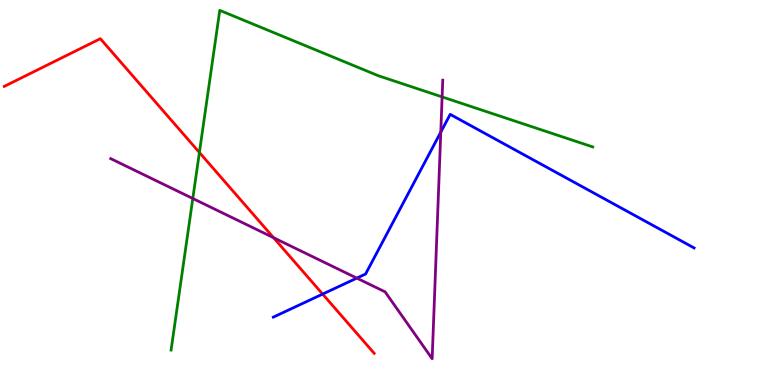[{'lines': ['blue', 'red'], 'intersections': [{'x': 4.16, 'y': 2.36}]}, {'lines': ['green', 'red'], 'intersections': [{'x': 2.57, 'y': 6.04}]}, {'lines': ['purple', 'red'], 'intersections': [{'x': 3.53, 'y': 3.83}]}, {'lines': ['blue', 'green'], 'intersections': []}, {'lines': ['blue', 'purple'], 'intersections': [{'x': 4.6, 'y': 2.78}, {'x': 5.69, 'y': 6.57}]}, {'lines': ['green', 'purple'], 'intersections': [{'x': 2.49, 'y': 4.84}, {'x': 5.7, 'y': 7.48}]}]